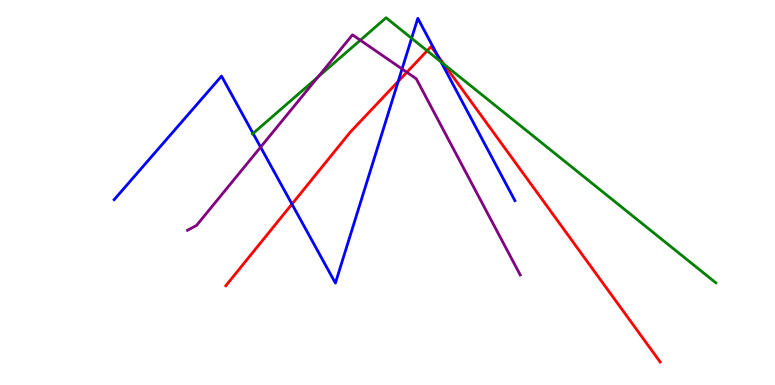[{'lines': ['blue', 'red'], 'intersections': [{'x': 3.77, 'y': 4.7}, {'x': 5.14, 'y': 7.88}, {'x': 5.65, 'y': 8.56}]}, {'lines': ['green', 'red'], 'intersections': [{'x': 5.51, 'y': 8.68}, {'x': 5.73, 'y': 8.33}]}, {'lines': ['purple', 'red'], 'intersections': [{'x': 5.25, 'y': 8.12}]}, {'lines': ['blue', 'green'], 'intersections': [{'x': 3.27, 'y': 6.53}, {'x': 5.31, 'y': 9.01}, {'x': 5.69, 'y': 8.39}]}, {'lines': ['blue', 'purple'], 'intersections': [{'x': 3.36, 'y': 6.18}, {'x': 5.19, 'y': 8.21}]}, {'lines': ['green', 'purple'], 'intersections': [{'x': 4.1, 'y': 8.0}, {'x': 4.65, 'y': 8.96}]}]